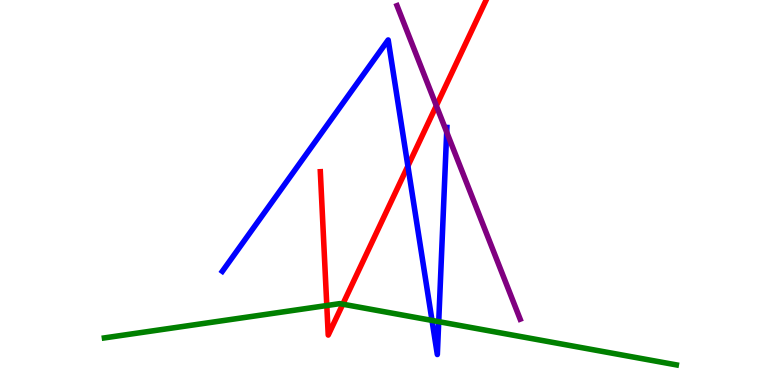[{'lines': ['blue', 'red'], 'intersections': [{'x': 5.26, 'y': 5.69}]}, {'lines': ['green', 'red'], 'intersections': [{'x': 4.22, 'y': 2.06}, {'x': 4.42, 'y': 2.1}]}, {'lines': ['purple', 'red'], 'intersections': [{'x': 5.63, 'y': 7.25}]}, {'lines': ['blue', 'green'], 'intersections': [{'x': 5.57, 'y': 1.68}, {'x': 5.66, 'y': 1.65}]}, {'lines': ['blue', 'purple'], 'intersections': [{'x': 5.76, 'y': 6.57}]}, {'lines': ['green', 'purple'], 'intersections': []}]